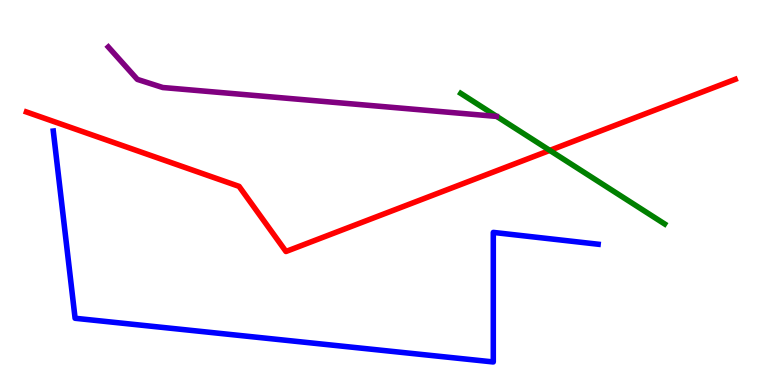[{'lines': ['blue', 'red'], 'intersections': []}, {'lines': ['green', 'red'], 'intersections': [{'x': 7.09, 'y': 6.09}]}, {'lines': ['purple', 'red'], 'intersections': []}, {'lines': ['blue', 'green'], 'intersections': []}, {'lines': ['blue', 'purple'], 'intersections': []}, {'lines': ['green', 'purple'], 'intersections': []}]